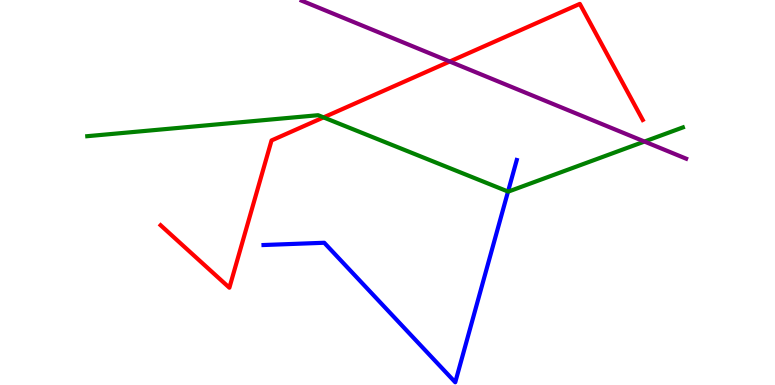[{'lines': ['blue', 'red'], 'intersections': []}, {'lines': ['green', 'red'], 'intersections': [{'x': 4.17, 'y': 6.95}]}, {'lines': ['purple', 'red'], 'intersections': [{'x': 5.8, 'y': 8.4}]}, {'lines': ['blue', 'green'], 'intersections': [{'x': 6.56, 'y': 5.02}]}, {'lines': ['blue', 'purple'], 'intersections': []}, {'lines': ['green', 'purple'], 'intersections': [{'x': 8.32, 'y': 6.32}]}]